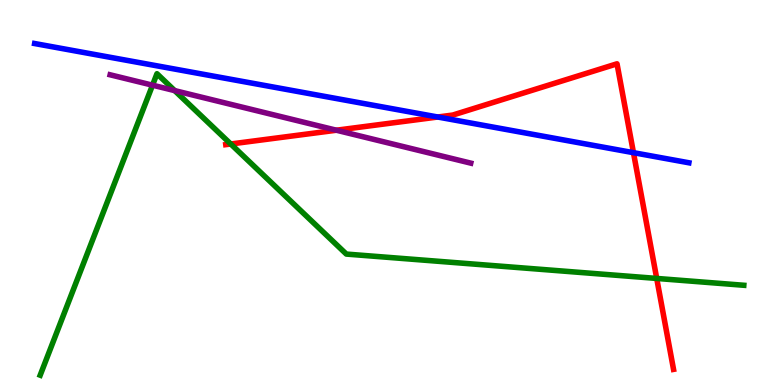[{'lines': ['blue', 'red'], 'intersections': [{'x': 5.65, 'y': 6.96}, {'x': 8.17, 'y': 6.03}]}, {'lines': ['green', 'red'], 'intersections': [{'x': 2.98, 'y': 6.26}, {'x': 8.47, 'y': 2.77}]}, {'lines': ['purple', 'red'], 'intersections': [{'x': 4.34, 'y': 6.62}]}, {'lines': ['blue', 'green'], 'intersections': []}, {'lines': ['blue', 'purple'], 'intersections': []}, {'lines': ['green', 'purple'], 'intersections': [{'x': 1.97, 'y': 7.79}, {'x': 2.25, 'y': 7.65}]}]